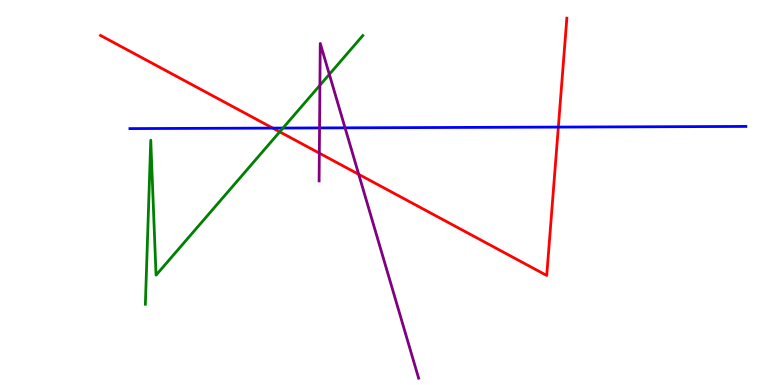[{'lines': ['blue', 'red'], 'intersections': [{'x': 3.52, 'y': 6.67}, {'x': 7.2, 'y': 6.7}]}, {'lines': ['green', 'red'], 'intersections': [{'x': 3.61, 'y': 6.58}]}, {'lines': ['purple', 'red'], 'intersections': [{'x': 4.12, 'y': 6.02}, {'x': 4.63, 'y': 5.47}]}, {'lines': ['blue', 'green'], 'intersections': [{'x': 3.65, 'y': 6.67}]}, {'lines': ['blue', 'purple'], 'intersections': [{'x': 4.12, 'y': 6.68}, {'x': 4.45, 'y': 6.68}]}, {'lines': ['green', 'purple'], 'intersections': [{'x': 4.13, 'y': 7.79}, {'x': 4.25, 'y': 8.07}]}]